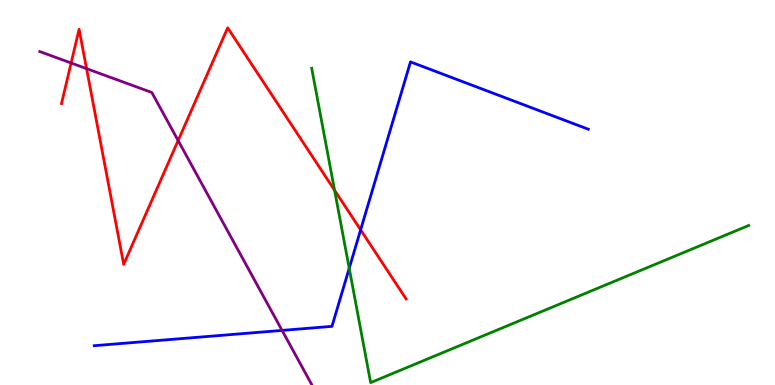[{'lines': ['blue', 'red'], 'intersections': [{'x': 4.65, 'y': 4.03}]}, {'lines': ['green', 'red'], 'intersections': [{'x': 4.32, 'y': 5.06}]}, {'lines': ['purple', 'red'], 'intersections': [{'x': 0.918, 'y': 8.36}, {'x': 1.12, 'y': 8.22}, {'x': 2.3, 'y': 6.35}]}, {'lines': ['blue', 'green'], 'intersections': [{'x': 4.51, 'y': 3.03}]}, {'lines': ['blue', 'purple'], 'intersections': [{'x': 3.64, 'y': 1.42}]}, {'lines': ['green', 'purple'], 'intersections': []}]